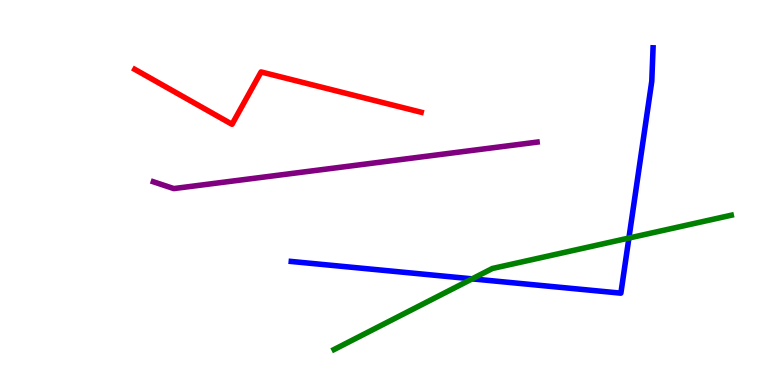[{'lines': ['blue', 'red'], 'intersections': []}, {'lines': ['green', 'red'], 'intersections': []}, {'lines': ['purple', 'red'], 'intersections': []}, {'lines': ['blue', 'green'], 'intersections': [{'x': 6.09, 'y': 2.76}, {'x': 8.12, 'y': 3.82}]}, {'lines': ['blue', 'purple'], 'intersections': []}, {'lines': ['green', 'purple'], 'intersections': []}]